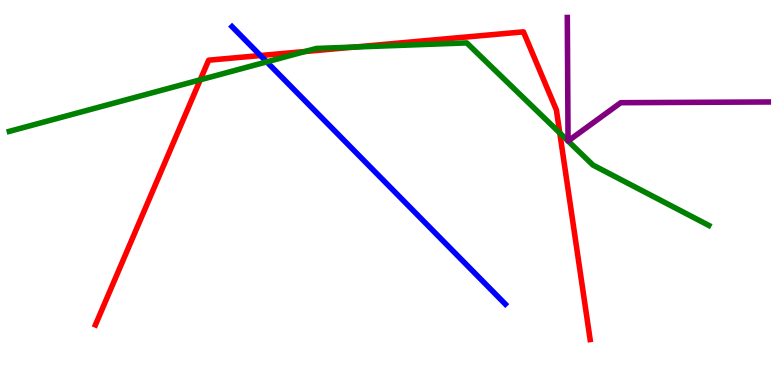[{'lines': ['blue', 'red'], 'intersections': [{'x': 3.36, 'y': 8.56}]}, {'lines': ['green', 'red'], 'intersections': [{'x': 2.58, 'y': 7.93}, {'x': 3.94, 'y': 8.66}, {'x': 4.58, 'y': 8.78}, {'x': 7.22, 'y': 6.55}]}, {'lines': ['purple', 'red'], 'intersections': []}, {'lines': ['blue', 'green'], 'intersections': [{'x': 3.44, 'y': 8.39}]}, {'lines': ['blue', 'purple'], 'intersections': []}, {'lines': ['green', 'purple'], 'intersections': [{'x': 7.33, 'y': 6.34}, {'x': 7.33, 'y': 6.34}]}]